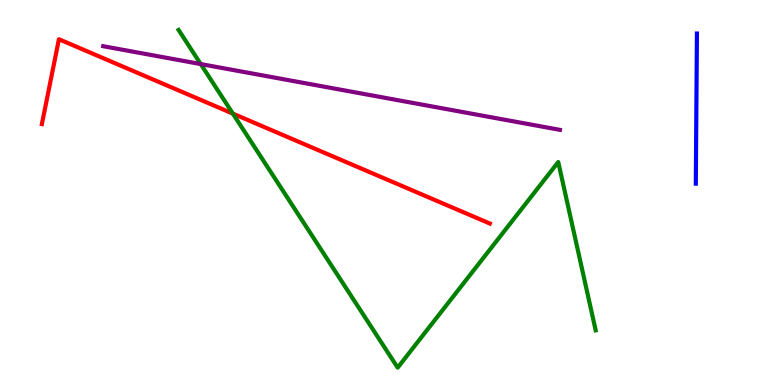[{'lines': ['blue', 'red'], 'intersections': []}, {'lines': ['green', 'red'], 'intersections': [{'x': 3.0, 'y': 7.05}]}, {'lines': ['purple', 'red'], 'intersections': []}, {'lines': ['blue', 'green'], 'intersections': []}, {'lines': ['blue', 'purple'], 'intersections': []}, {'lines': ['green', 'purple'], 'intersections': [{'x': 2.59, 'y': 8.34}]}]